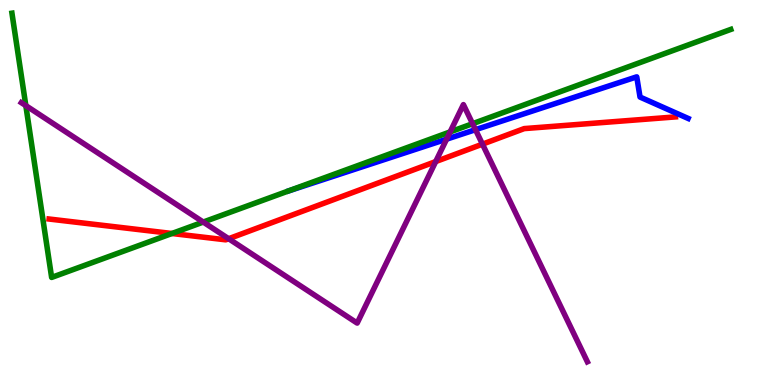[{'lines': ['blue', 'red'], 'intersections': []}, {'lines': ['green', 'red'], 'intersections': [{'x': 2.22, 'y': 3.94}]}, {'lines': ['purple', 'red'], 'intersections': [{'x': 2.95, 'y': 3.8}, {'x': 5.62, 'y': 5.8}, {'x': 6.23, 'y': 6.26}]}, {'lines': ['blue', 'green'], 'intersections': []}, {'lines': ['blue', 'purple'], 'intersections': [{'x': 5.76, 'y': 6.39}, {'x': 6.14, 'y': 6.63}]}, {'lines': ['green', 'purple'], 'intersections': [{'x': 0.333, 'y': 7.26}, {'x': 2.62, 'y': 4.23}, {'x': 5.81, 'y': 6.57}, {'x': 6.1, 'y': 6.79}]}]